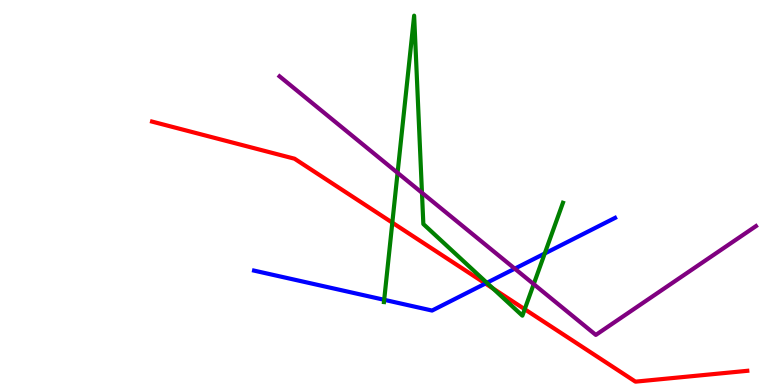[{'lines': ['blue', 'red'], 'intersections': [{'x': 6.26, 'y': 2.64}]}, {'lines': ['green', 'red'], 'intersections': [{'x': 5.06, 'y': 4.22}, {'x': 6.36, 'y': 2.51}, {'x': 6.77, 'y': 1.97}]}, {'lines': ['purple', 'red'], 'intersections': []}, {'lines': ['blue', 'green'], 'intersections': [{'x': 4.96, 'y': 2.21}, {'x': 6.28, 'y': 2.65}, {'x': 7.03, 'y': 3.42}]}, {'lines': ['blue', 'purple'], 'intersections': [{'x': 6.64, 'y': 3.02}]}, {'lines': ['green', 'purple'], 'intersections': [{'x': 5.13, 'y': 5.51}, {'x': 5.44, 'y': 4.99}, {'x': 6.89, 'y': 2.62}]}]